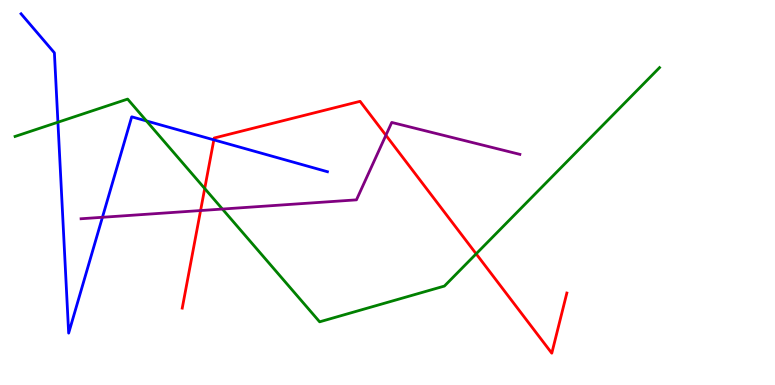[{'lines': ['blue', 'red'], 'intersections': [{'x': 2.76, 'y': 6.37}]}, {'lines': ['green', 'red'], 'intersections': [{'x': 2.64, 'y': 5.1}, {'x': 6.14, 'y': 3.41}]}, {'lines': ['purple', 'red'], 'intersections': [{'x': 2.59, 'y': 4.53}, {'x': 4.98, 'y': 6.49}]}, {'lines': ['blue', 'green'], 'intersections': [{'x': 0.747, 'y': 6.83}, {'x': 1.89, 'y': 6.86}]}, {'lines': ['blue', 'purple'], 'intersections': [{'x': 1.32, 'y': 4.36}]}, {'lines': ['green', 'purple'], 'intersections': [{'x': 2.87, 'y': 4.57}]}]